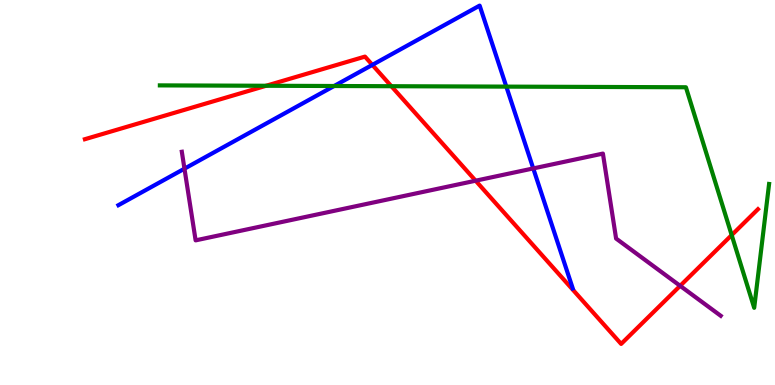[{'lines': ['blue', 'red'], 'intersections': [{'x': 4.8, 'y': 8.31}]}, {'lines': ['green', 'red'], 'intersections': [{'x': 3.43, 'y': 7.77}, {'x': 5.05, 'y': 7.76}, {'x': 9.44, 'y': 3.89}]}, {'lines': ['purple', 'red'], 'intersections': [{'x': 6.14, 'y': 5.31}, {'x': 8.78, 'y': 2.58}]}, {'lines': ['blue', 'green'], 'intersections': [{'x': 4.31, 'y': 7.77}, {'x': 6.53, 'y': 7.75}]}, {'lines': ['blue', 'purple'], 'intersections': [{'x': 2.38, 'y': 5.62}, {'x': 6.88, 'y': 5.63}]}, {'lines': ['green', 'purple'], 'intersections': []}]